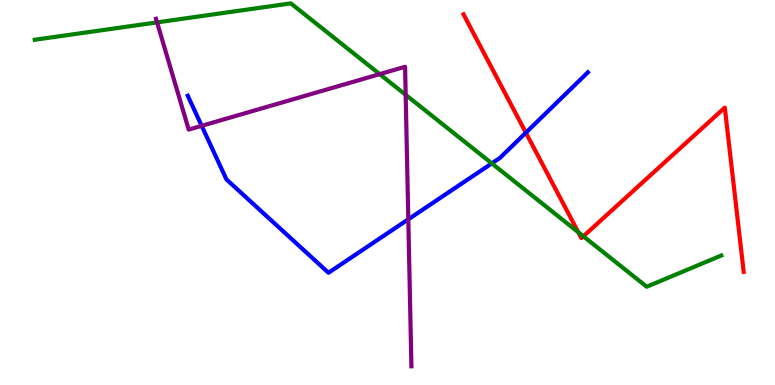[{'lines': ['blue', 'red'], 'intersections': [{'x': 6.79, 'y': 6.55}]}, {'lines': ['green', 'red'], 'intersections': [{'x': 7.46, 'y': 3.97}, {'x': 7.53, 'y': 3.86}]}, {'lines': ['purple', 'red'], 'intersections': []}, {'lines': ['blue', 'green'], 'intersections': [{'x': 6.35, 'y': 5.76}]}, {'lines': ['blue', 'purple'], 'intersections': [{'x': 2.6, 'y': 6.73}, {'x': 5.27, 'y': 4.3}]}, {'lines': ['green', 'purple'], 'intersections': [{'x': 2.03, 'y': 9.42}, {'x': 4.9, 'y': 8.07}, {'x': 5.23, 'y': 7.54}]}]